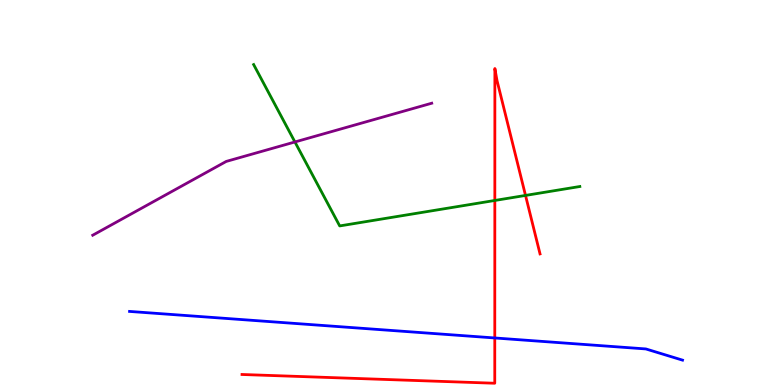[{'lines': ['blue', 'red'], 'intersections': [{'x': 6.38, 'y': 1.22}]}, {'lines': ['green', 'red'], 'intersections': [{'x': 6.38, 'y': 4.79}, {'x': 6.78, 'y': 4.92}]}, {'lines': ['purple', 'red'], 'intersections': []}, {'lines': ['blue', 'green'], 'intersections': []}, {'lines': ['blue', 'purple'], 'intersections': []}, {'lines': ['green', 'purple'], 'intersections': [{'x': 3.81, 'y': 6.31}]}]